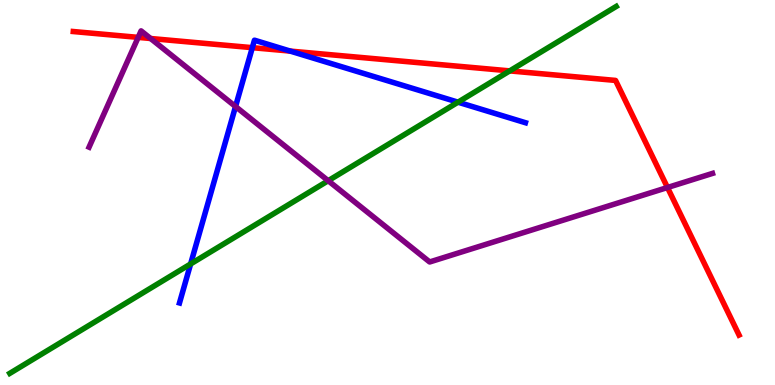[{'lines': ['blue', 'red'], 'intersections': [{'x': 3.26, 'y': 8.76}, {'x': 3.75, 'y': 8.67}]}, {'lines': ['green', 'red'], 'intersections': [{'x': 6.58, 'y': 8.16}]}, {'lines': ['purple', 'red'], 'intersections': [{'x': 1.78, 'y': 9.03}, {'x': 1.94, 'y': 9.0}, {'x': 8.61, 'y': 5.13}]}, {'lines': ['blue', 'green'], 'intersections': [{'x': 2.46, 'y': 3.14}, {'x': 5.91, 'y': 7.35}]}, {'lines': ['blue', 'purple'], 'intersections': [{'x': 3.04, 'y': 7.23}]}, {'lines': ['green', 'purple'], 'intersections': [{'x': 4.23, 'y': 5.31}]}]